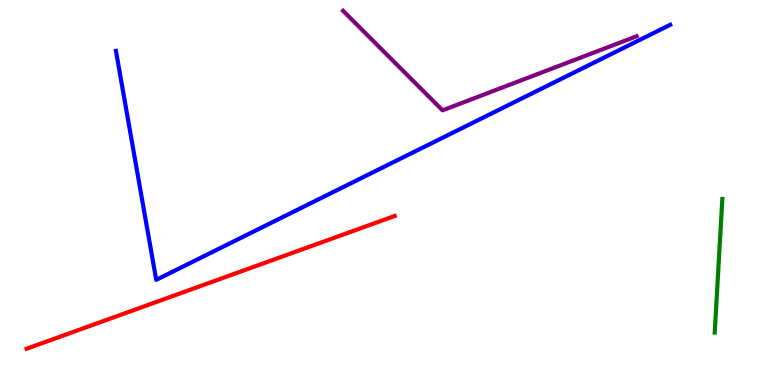[{'lines': ['blue', 'red'], 'intersections': []}, {'lines': ['green', 'red'], 'intersections': []}, {'lines': ['purple', 'red'], 'intersections': []}, {'lines': ['blue', 'green'], 'intersections': []}, {'lines': ['blue', 'purple'], 'intersections': []}, {'lines': ['green', 'purple'], 'intersections': []}]